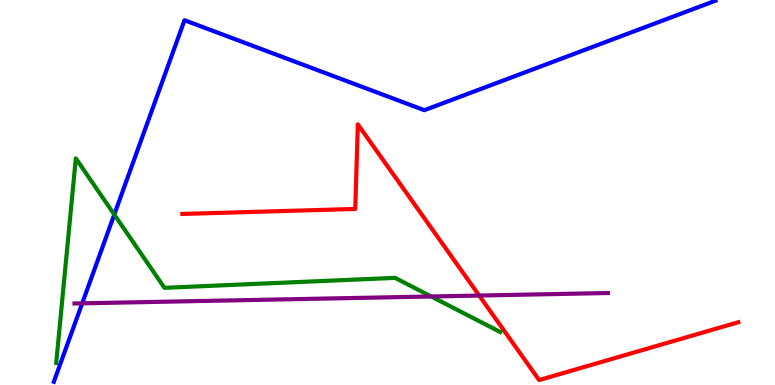[{'lines': ['blue', 'red'], 'intersections': []}, {'lines': ['green', 'red'], 'intersections': []}, {'lines': ['purple', 'red'], 'intersections': [{'x': 6.18, 'y': 2.32}]}, {'lines': ['blue', 'green'], 'intersections': [{'x': 1.47, 'y': 4.43}]}, {'lines': ['blue', 'purple'], 'intersections': [{'x': 1.06, 'y': 2.12}]}, {'lines': ['green', 'purple'], 'intersections': [{'x': 5.56, 'y': 2.3}]}]